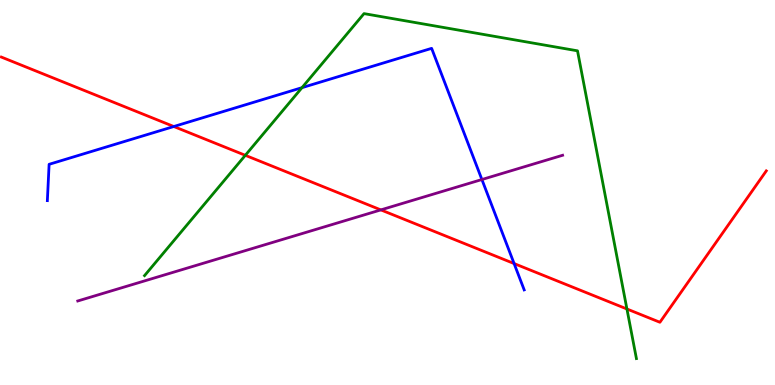[{'lines': ['blue', 'red'], 'intersections': [{'x': 2.24, 'y': 6.71}, {'x': 6.63, 'y': 3.15}]}, {'lines': ['green', 'red'], 'intersections': [{'x': 3.17, 'y': 5.97}, {'x': 8.09, 'y': 1.97}]}, {'lines': ['purple', 'red'], 'intersections': [{'x': 4.91, 'y': 4.55}]}, {'lines': ['blue', 'green'], 'intersections': [{'x': 3.9, 'y': 7.72}]}, {'lines': ['blue', 'purple'], 'intersections': [{'x': 6.22, 'y': 5.34}]}, {'lines': ['green', 'purple'], 'intersections': []}]